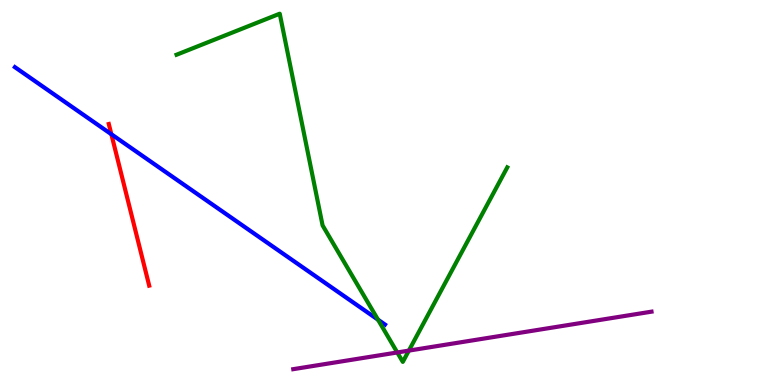[{'lines': ['blue', 'red'], 'intersections': [{'x': 1.44, 'y': 6.51}]}, {'lines': ['green', 'red'], 'intersections': []}, {'lines': ['purple', 'red'], 'intersections': []}, {'lines': ['blue', 'green'], 'intersections': [{'x': 4.88, 'y': 1.7}]}, {'lines': ['blue', 'purple'], 'intersections': []}, {'lines': ['green', 'purple'], 'intersections': [{'x': 5.13, 'y': 0.845}, {'x': 5.28, 'y': 0.893}]}]